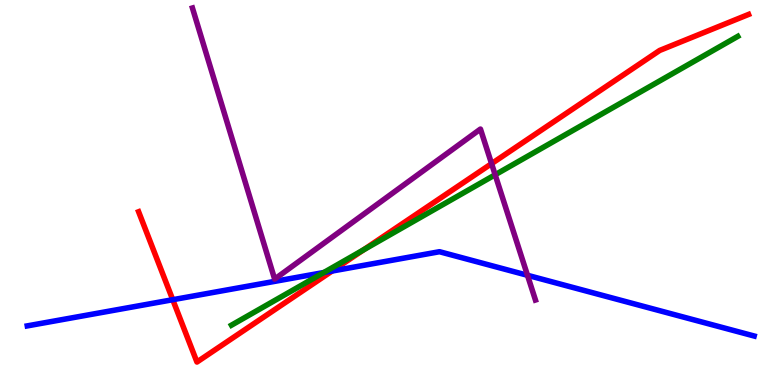[{'lines': ['blue', 'red'], 'intersections': [{'x': 2.23, 'y': 2.22}, {'x': 4.28, 'y': 2.96}]}, {'lines': ['green', 'red'], 'intersections': [{'x': 4.69, 'y': 3.51}]}, {'lines': ['purple', 'red'], 'intersections': [{'x': 6.34, 'y': 5.75}]}, {'lines': ['blue', 'green'], 'intersections': [{'x': 4.18, 'y': 2.92}]}, {'lines': ['blue', 'purple'], 'intersections': [{'x': 6.81, 'y': 2.85}]}, {'lines': ['green', 'purple'], 'intersections': [{'x': 6.39, 'y': 5.46}]}]